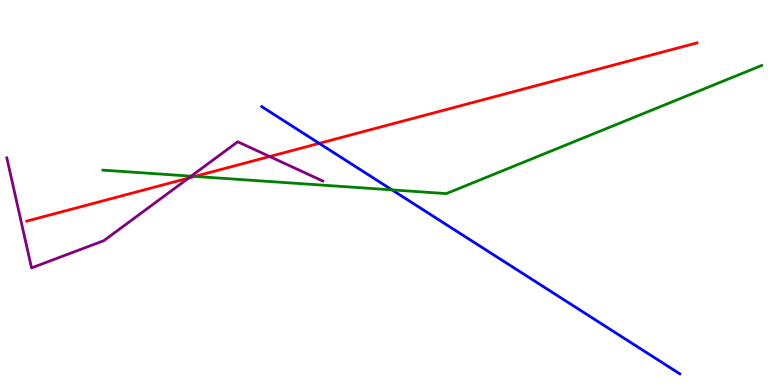[{'lines': ['blue', 'red'], 'intersections': [{'x': 4.12, 'y': 6.28}]}, {'lines': ['green', 'red'], 'intersections': [{'x': 2.51, 'y': 5.42}]}, {'lines': ['purple', 'red'], 'intersections': [{'x': 2.43, 'y': 5.37}, {'x': 3.48, 'y': 5.93}]}, {'lines': ['blue', 'green'], 'intersections': [{'x': 5.06, 'y': 5.07}]}, {'lines': ['blue', 'purple'], 'intersections': []}, {'lines': ['green', 'purple'], 'intersections': [{'x': 2.47, 'y': 5.42}]}]